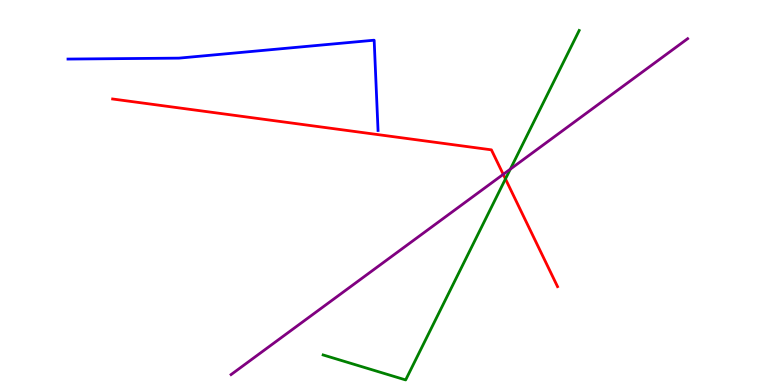[{'lines': ['blue', 'red'], 'intersections': []}, {'lines': ['green', 'red'], 'intersections': [{'x': 6.52, 'y': 5.35}]}, {'lines': ['purple', 'red'], 'intersections': [{'x': 6.49, 'y': 5.47}]}, {'lines': ['blue', 'green'], 'intersections': []}, {'lines': ['blue', 'purple'], 'intersections': []}, {'lines': ['green', 'purple'], 'intersections': [{'x': 6.58, 'y': 5.61}]}]